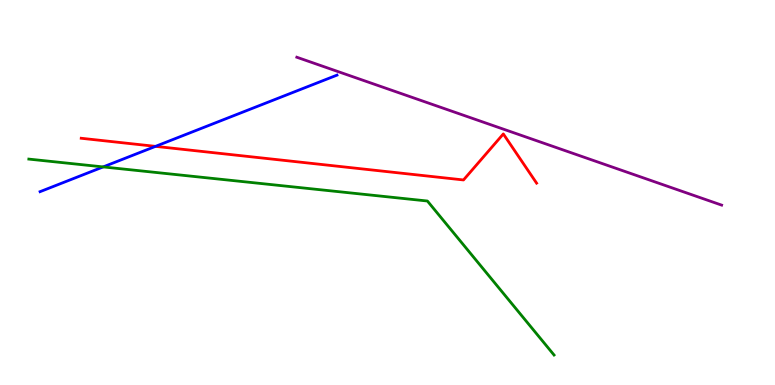[{'lines': ['blue', 'red'], 'intersections': [{'x': 2.01, 'y': 6.2}]}, {'lines': ['green', 'red'], 'intersections': []}, {'lines': ['purple', 'red'], 'intersections': []}, {'lines': ['blue', 'green'], 'intersections': [{'x': 1.33, 'y': 5.66}]}, {'lines': ['blue', 'purple'], 'intersections': []}, {'lines': ['green', 'purple'], 'intersections': []}]